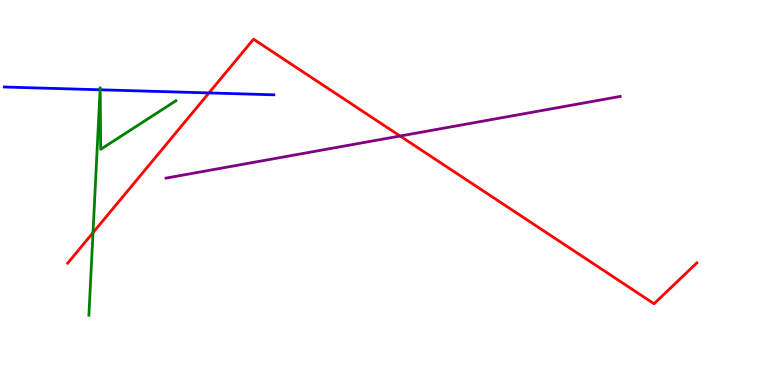[{'lines': ['blue', 'red'], 'intersections': [{'x': 2.7, 'y': 7.59}]}, {'lines': ['green', 'red'], 'intersections': [{'x': 1.2, 'y': 3.96}]}, {'lines': ['purple', 'red'], 'intersections': [{'x': 5.16, 'y': 6.47}]}, {'lines': ['blue', 'green'], 'intersections': [{'x': 1.29, 'y': 7.67}, {'x': 1.29, 'y': 7.67}]}, {'lines': ['blue', 'purple'], 'intersections': []}, {'lines': ['green', 'purple'], 'intersections': []}]